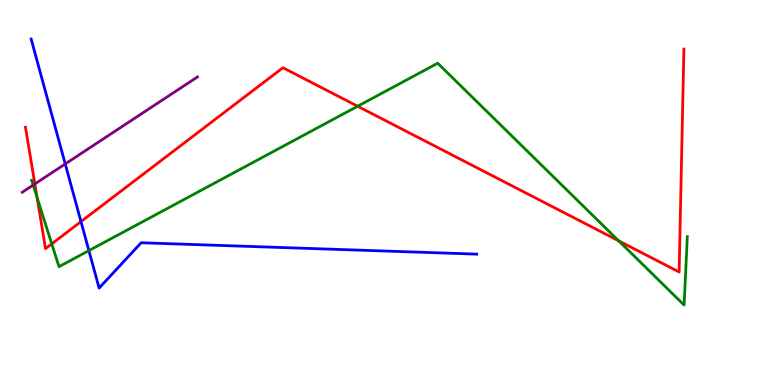[{'lines': ['blue', 'red'], 'intersections': [{'x': 1.04, 'y': 4.24}]}, {'lines': ['green', 'red'], 'intersections': [{'x': 0.478, 'y': 4.87}, {'x': 0.668, 'y': 3.67}, {'x': 4.61, 'y': 7.24}, {'x': 7.98, 'y': 3.74}]}, {'lines': ['purple', 'red'], 'intersections': [{'x': 0.45, 'y': 5.22}]}, {'lines': ['blue', 'green'], 'intersections': [{'x': 1.15, 'y': 3.49}]}, {'lines': ['blue', 'purple'], 'intersections': [{'x': 0.842, 'y': 5.74}]}, {'lines': ['green', 'purple'], 'intersections': [{'x': 0.428, 'y': 5.19}]}]